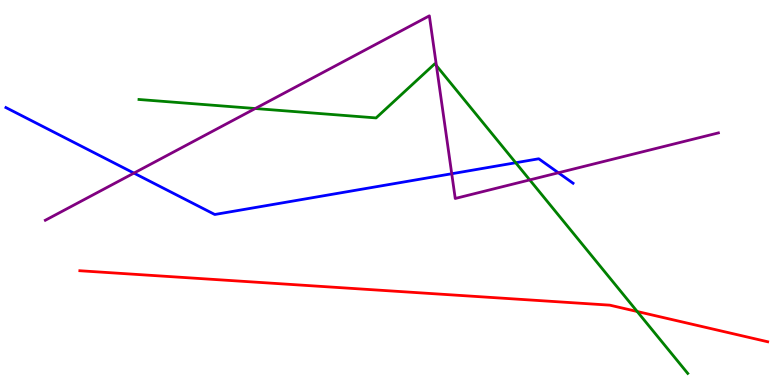[{'lines': ['blue', 'red'], 'intersections': []}, {'lines': ['green', 'red'], 'intersections': [{'x': 8.22, 'y': 1.91}]}, {'lines': ['purple', 'red'], 'intersections': []}, {'lines': ['blue', 'green'], 'intersections': [{'x': 6.65, 'y': 5.77}]}, {'lines': ['blue', 'purple'], 'intersections': [{'x': 1.73, 'y': 5.5}, {'x': 5.83, 'y': 5.49}, {'x': 7.2, 'y': 5.51}]}, {'lines': ['green', 'purple'], 'intersections': [{'x': 3.29, 'y': 7.18}, {'x': 5.63, 'y': 8.29}, {'x': 6.84, 'y': 5.33}]}]